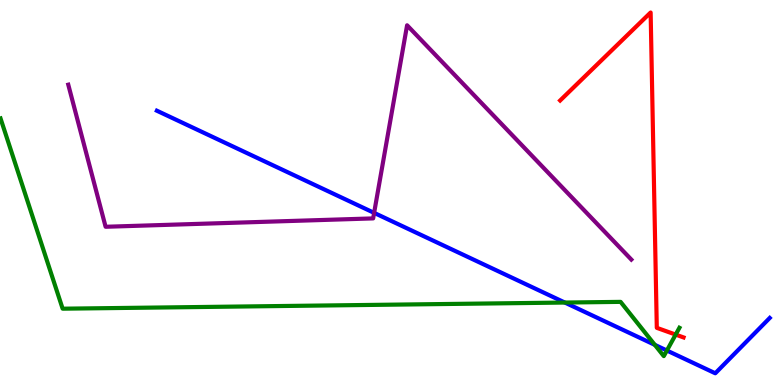[{'lines': ['blue', 'red'], 'intersections': []}, {'lines': ['green', 'red'], 'intersections': [{'x': 8.72, 'y': 1.31}]}, {'lines': ['purple', 'red'], 'intersections': []}, {'lines': ['blue', 'green'], 'intersections': [{'x': 7.29, 'y': 2.14}, {'x': 8.45, 'y': 1.04}, {'x': 8.6, 'y': 0.895}]}, {'lines': ['blue', 'purple'], 'intersections': [{'x': 4.83, 'y': 4.47}]}, {'lines': ['green', 'purple'], 'intersections': []}]